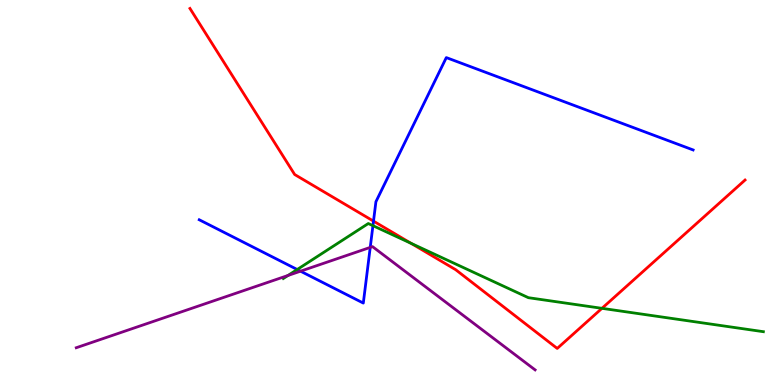[{'lines': ['blue', 'red'], 'intersections': [{'x': 4.82, 'y': 4.26}]}, {'lines': ['green', 'red'], 'intersections': [{'x': 5.3, 'y': 3.68}, {'x': 7.77, 'y': 1.99}]}, {'lines': ['purple', 'red'], 'intersections': []}, {'lines': ['blue', 'green'], 'intersections': [{'x': 3.83, 'y': 3.0}, {'x': 4.81, 'y': 4.14}]}, {'lines': ['blue', 'purple'], 'intersections': [{'x': 3.88, 'y': 2.96}, {'x': 4.78, 'y': 3.57}]}, {'lines': ['green', 'purple'], 'intersections': [{'x': 3.72, 'y': 2.84}]}]